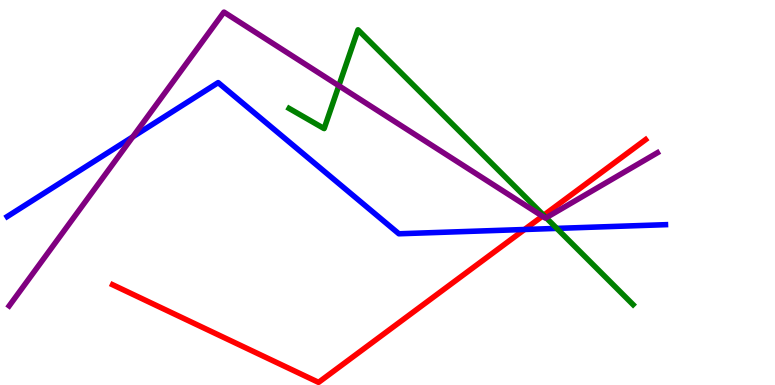[{'lines': ['blue', 'red'], 'intersections': [{'x': 6.77, 'y': 4.04}]}, {'lines': ['green', 'red'], 'intersections': [{'x': 7.01, 'y': 4.41}]}, {'lines': ['purple', 'red'], 'intersections': [{'x': 7.0, 'y': 4.38}]}, {'lines': ['blue', 'green'], 'intersections': [{'x': 7.18, 'y': 4.07}]}, {'lines': ['blue', 'purple'], 'intersections': [{'x': 1.71, 'y': 6.45}]}, {'lines': ['green', 'purple'], 'intersections': [{'x': 4.37, 'y': 7.77}, {'x': 7.05, 'y': 4.34}]}]